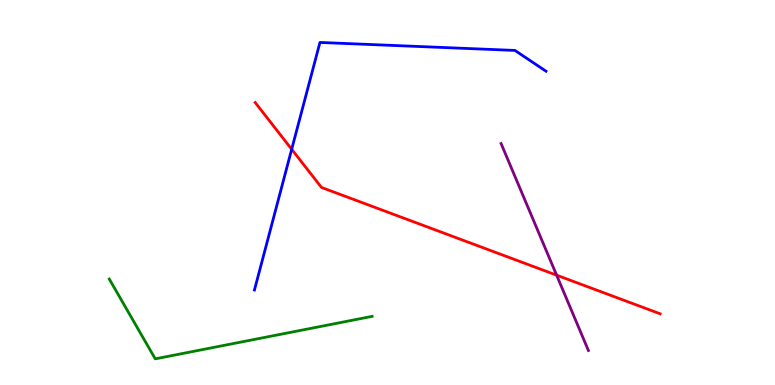[{'lines': ['blue', 'red'], 'intersections': [{'x': 3.76, 'y': 6.12}]}, {'lines': ['green', 'red'], 'intersections': []}, {'lines': ['purple', 'red'], 'intersections': [{'x': 7.18, 'y': 2.85}]}, {'lines': ['blue', 'green'], 'intersections': []}, {'lines': ['blue', 'purple'], 'intersections': []}, {'lines': ['green', 'purple'], 'intersections': []}]